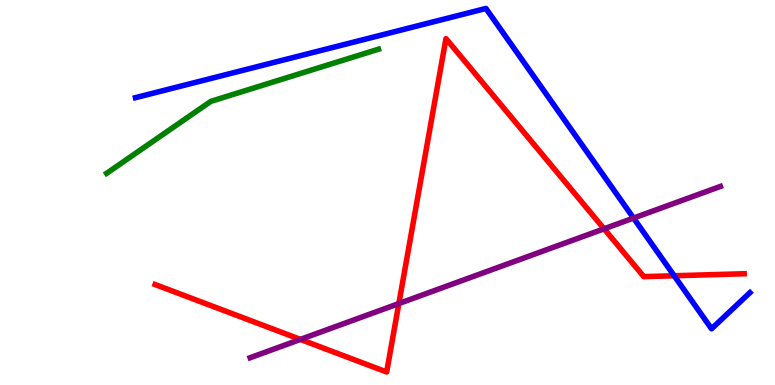[{'lines': ['blue', 'red'], 'intersections': [{'x': 8.7, 'y': 2.84}]}, {'lines': ['green', 'red'], 'intersections': []}, {'lines': ['purple', 'red'], 'intersections': [{'x': 3.88, 'y': 1.18}, {'x': 5.15, 'y': 2.12}, {'x': 7.79, 'y': 4.06}]}, {'lines': ['blue', 'green'], 'intersections': []}, {'lines': ['blue', 'purple'], 'intersections': [{'x': 8.17, 'y': 4.34}]}, {'lines': ['green', 'purple'], 'intersections': []}]